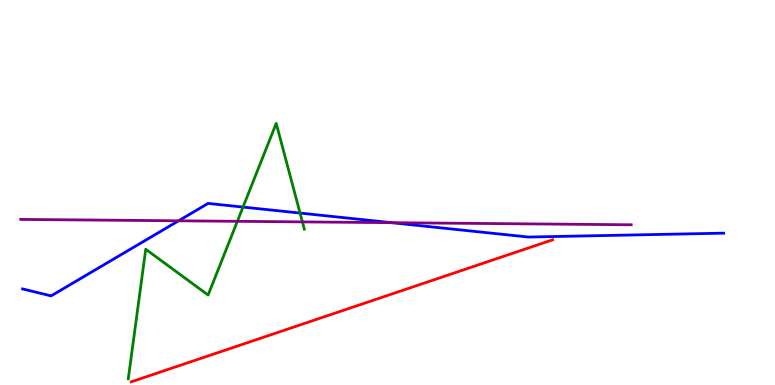[{'lines': ['blue', 'red'], 'intersections': []}, {'lines': ['green', 'red'], 'intersections': []}, {'lines': ['purple', 'red'], 'intersections': []}, {'lines': ['blue', 'green'], 'intersections': [{'x': 3.14, 'y': 4.62}, {'x': 3.87, 'y': 4.47}]}, {'lines': ['blue', 'purple'], 'intersections': [{'x': 2.3, 'y': 4.27}, {'x': 5.05, 'y': 4.22}]}, {'lines': ['green', 'purple'], 'intersections': [{'x': 3.06, 'y': 4.25}, {'x': 3.9, 'y': 4.24}]}]